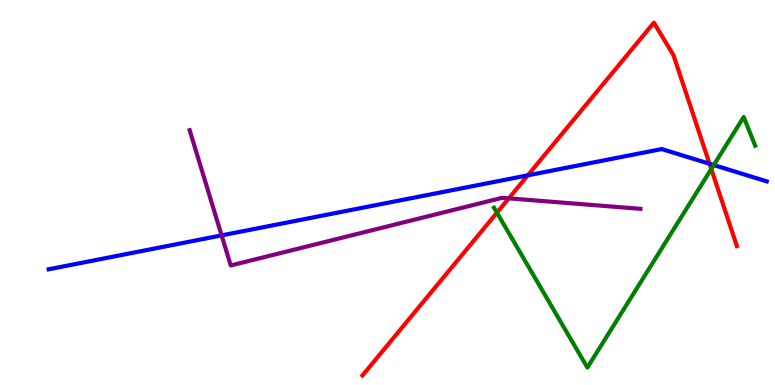[{'lines': ['blue', 'red'], 'intersections': [{'x': 6.81, 'y': 5.45}, {'x': 9.16, 'y': 5.75}]}, {'lines': ['green', 'red'], 'intersections': [{'x': 6.41, 'y': 4.48}, {'x': 9.18, 'y': 5.61}]}, {'lines': ['purple', 'red'], 'intersections': [{'x': 6.57, 'y': 4.85}]}, {'lines': ['blue', 'green'], 'intersections': [{'x': 9.21, 'y': 5.71}]}, {'lines': ['blue', 'purple'], 'intersections': [{'x': 2.86, 'y': 3.89}]}, {'lines': ['green', 'purple'], 'intersections': []}]